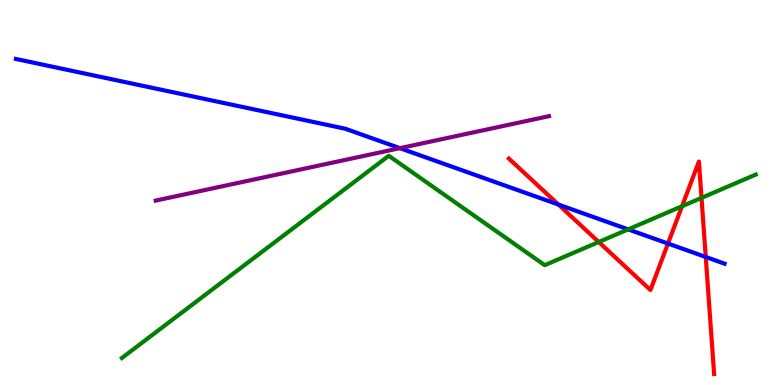[{'lines': ['blue', 'red'], 'intersections': [{'x': 7.21, 'y': 4.69}, {'x': 8.62, 'y': 3.67}, {'x': 9.11, 'y': 3.33}]}, {'lines': ['green', 'red'], 'intersections': [{'x': 7.73, 'y': 3.71}, {'x': 8.8, 'y': 4.64}, {'x': 9.05, 'y': 4.86}]}, {'lines': ['purple', 'red'], 'intersections': []}, {'lines': ['blue', 'green'], 'intersections': [{'x': 8.11, 'y': 4.04}]}, {'lines': ['blue', 'purple'], 'intersections': [{'x': 5.16, 'y': 6.15}]}, {'lines': ['green', 'purple'], 'intersections': []}]